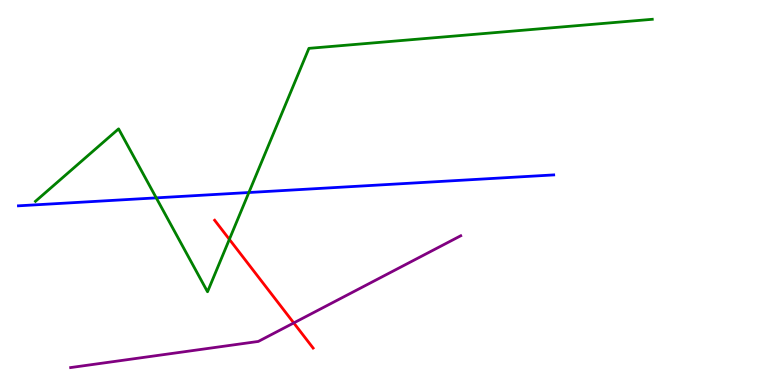[{'lines': ['blue', 'red'], 'intersections': []}, {'lines': ['green', 'red'], 'intersections': [{'x': 2.96, 'y': 3.78}]}, {'lines': ['purple', 'red'], 'intersections': [{'x': 3.79, 'y': 1.61}]}, {'lines': ['blue', 'green'], 'intersections': [{'x': 2.02, 'y': 4.86}, {'x': 3.21, 'y': 5.0}]}, {'lines': ['blue', 'purple'], 'intersections': []}, {'lines': ['green', 'purple'], 'intersections': []}]